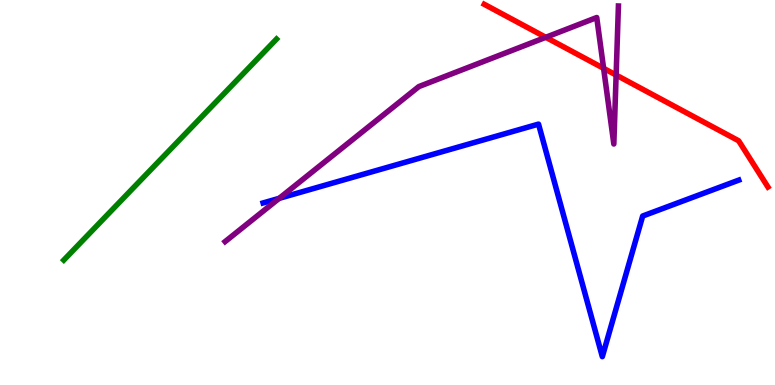[{'lines': ['blue', 'red'], 'intersections': []}, {'lines': ['green', 'red'], 'intersections': []}, {'lines': ['purple', 'red'], 'intersections': [{'x': 7.04, 'y': 9.03}, {'x': 7.79, 'y': 8.23}, {'x': 7.95, 'y': 8.05}]}, {'lines': ['blue', 'green'], 'intersections': []}, {'lines': ['blue', 'purple'], 'intersections': [{'x': 3.6, 'y': 4.85}]}, {'lines': ['green', 'purple'], 'intersections': []}]